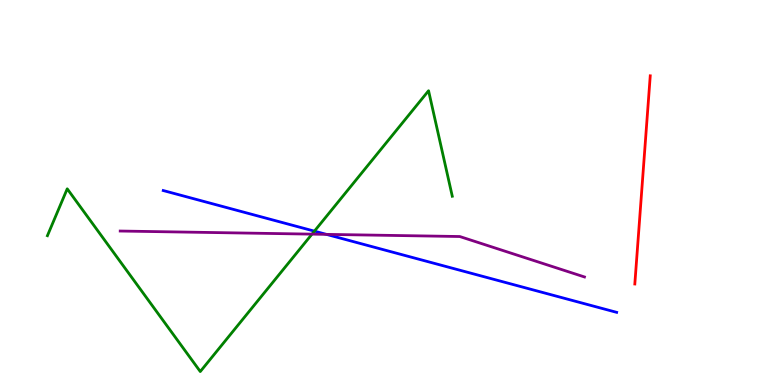[{'lines': ['blue', 'red'], 'intersections': []}, {'lines': ['green', 'red'], 'intersections': []}, {'lines': ['purple', 'red'], 'intersections': []}, {'lines': ['blue', 'green'], 'intersections': [{'x': 4.06, 'y': 4.0}]}, {'lines': ['blue', 'purple'], 'intersections': [{'x': 4.21, 'y': 3.91}]}, {'lines': ['green', 'purple'], 'intersections': [{'x': 4.03, 'y': 3.92}]}]